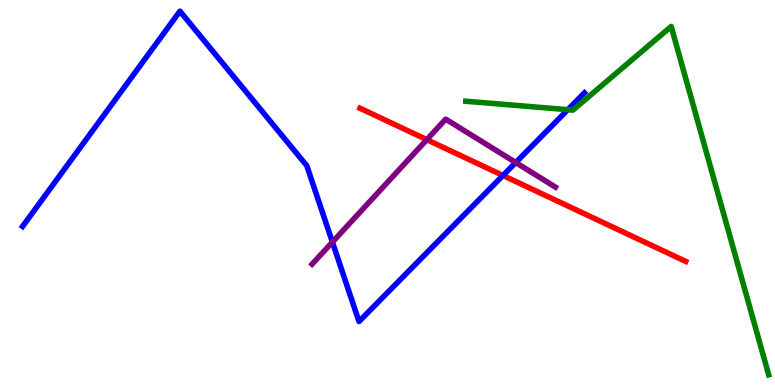[{'lines': ['blue', 'red'], 'intersections': [{'x': 6.49, 'y': 5.44}]}, {'lines': ['green', 'red'], 'intersections': []}, {'lines': ['purple', 'red'], 'intersections': [{'x': 5.51, 'y': 6.37}]}, {'lines': ['blue', 'green'], 'intersections': [{'x': 7.33, 'y': 7.15}]}, {'lines': ['blue', 'purple'], 'intersections': [{'x': 4.29, 'y': 3.71}, {'x': 6.65, 'y': 5.78}]}, {'lines': ['green', 'purple'], 'intersections': []}]